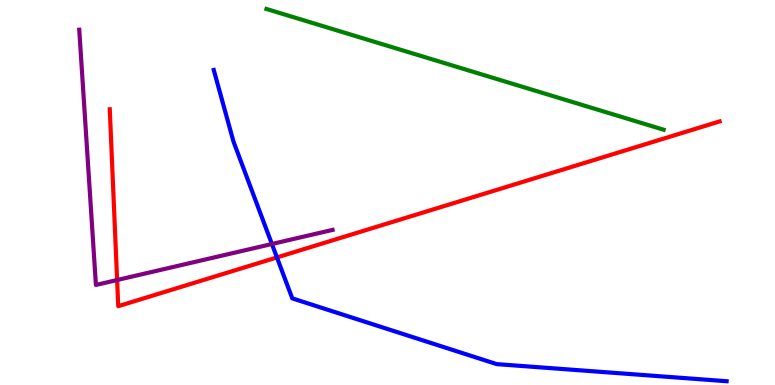[{'lines': ['blue', 'red'], 'intersections': [{'x': 3.57, 'y': 3.31}]}, {'lines': ['green', 'red'], 'intersections': []}, {'lines': ['purple', 'red'], 'intersections': [{'x': 1.51, 'y': 2.73}]}, {'lines': ['blue', 'green'], 'intersections': []}, {'lines': ['blue', 'purple'], 'intersections': [{'x': 3.51, 'y': 3.66}]}, {'lines': ['green', 'purple'], 'intersections': []}]